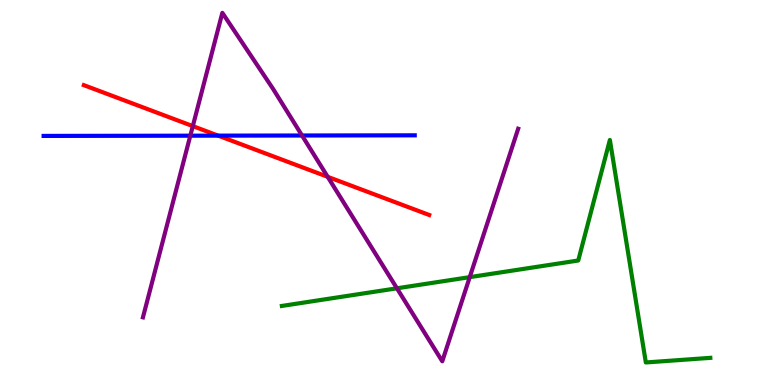[{'lines': ['blue', 'red'], 'intersections': [{'x': 2.81, 'y': 6.48}]}, {'lines': ['green', 'red'], 'intersections': []}, {'lines': ['purple', 'red'], 'intersections': [{'x': 2.49, 'y': 6.72}, {'x': 4.23, 'y': 5.41}]}, {'lines': ['blue', 'green'], 'intersections': []}, {'lines': ['blue', 'purple'], 'intersections': [{'x': 2.46, 'y': 6.48}, {'x': 3.9, 'y': 6.48}]}, {'lines': ['green', 'purple'], 'intersections': [{'x': 5.12, 'y': 2.51}, {'x': 6.06, 'y': 2.8}]}]